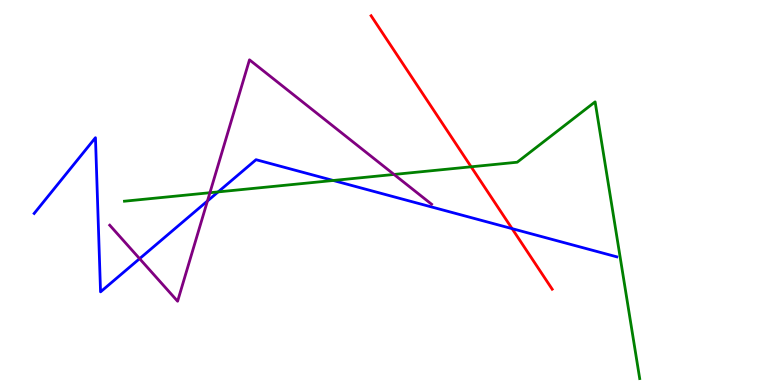[{'lines': ['blue', 'red'], 'intersections': [{'x': 6.61, 'y': 4.06}]}, {'lines': ['green', 'red'], 'intersections': [{'x': 6.08, 'y': 5.67}]}, {'lines': ['purple', 'red'], 'intersections': []}, {'lines': ['blue', 'green'], 'intersections': [{'x': 2.81, 'y': 5.02}, {'x': 4.3, 'y': 5.31}]}, {'lines': ['blue', 'purple'], 'intersections': [{'x': 1.8, 'y': 3.28}, {'x': 2.68, 'y': 4.78}]}, {'lines': ['green', 'purple'], 'intersections': [{'x': 2.71, 'y': 4.99}, {'x': 5.08, 'y': 5.47}]}]